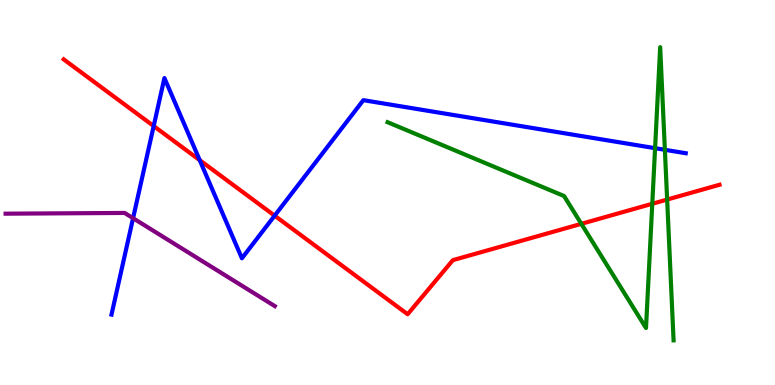[{'lines': ['blue', 'red'], 'intersections': [{'x': 1.98, 'y': 6.73}, {'x': 2.58, 'y': 5.84}, {'x': 3.54, 'y': 4.4}]}, {'lines': ['green', 'red'], 'intersections': [{'x': 7.5, 'y': 4.19}, {'x': 8.42, 'y': 4.71}, {'x': 8.61, 'y': 4.82}]}, {'lines': ['purple', 'red'], 'intersections': []}, {'lines': ['blue', 'green'], 'intersections': [{'x': 8.45, 'y': 6.15}, {'x': 8.58, 'y': 6.11}]}, {'lines': ['blue', 'purple'], 'intersections': [{'x': 1.72, 'y': 4.33}]}, {'lines': ['green', 'purple'], 'intersections': []}]